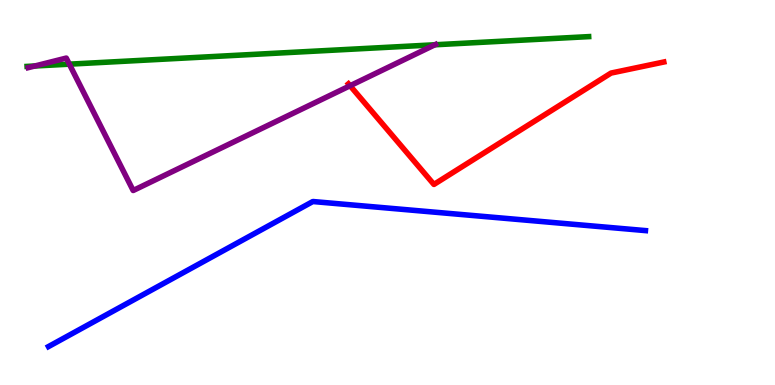[{'lines': ['blue', 'red'], 'intersections': []}, {'lines': ['green', 'red'], 'intersections': []}, {'lines': ['purple', 'red'], 'intersections': [{'x': 4.52, 'y': 7.77}]}, {'lines': ['blue', 'green'], 'intersections': []}, {'lines': ['blue', 'purple'], 'intersections': []}, {'lines': ['green', 'purple'], 'intersections': [{'x': 0.449, 'y': 8.29}, {'x': 0.895, 'y': 8.33}, {'x': 5.61, 'y': 8.84}]}]